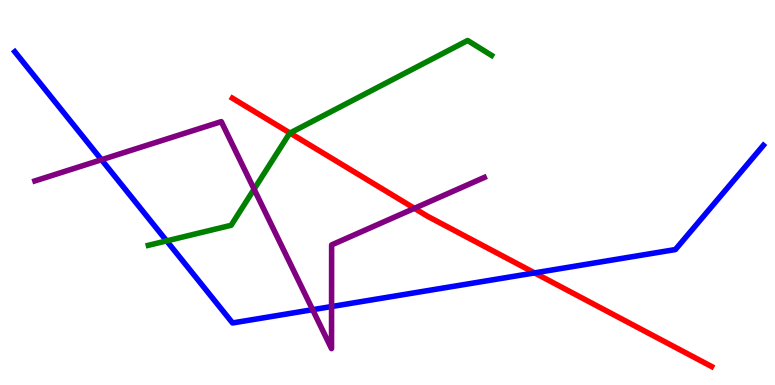[{'lines': ['blue', 'red'], 'intersections': [{'x': 6.9, 'y': 2.91}]}, {'lines': ['green', 'red'], 'intersections': [{'x': 3.74, 'y': 6.54}]}, {'lines': ['purple', 'red'], 'intersections': [{'x': 5.35, 'y': 4.59}]}, {'lines': ['blue', 'green'], 'intersections': [{'x': 2.15, 'y': 3.74}]}, {'lines': ['blue', 'purple'], 'intersections': [{'x': 1.31, 'y': 5.85}, {'x': 4.03, 'y': 1.96}, {'x': 4.28, 'y': 2.04}]}, {'lines': ['green', 'purple'], 'intersections': [{'x': 3.28, 'y': 5.09}]}]